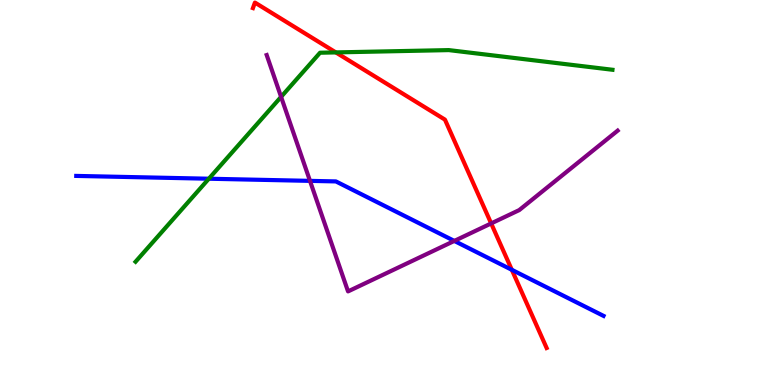[{'lines': ['blue', 'red'], 'intersections': [{'x': 6.6, 'y': 2.99}]}, {'lines': ['green', 'red'], 'intersections': [{'x': 4.33, 'y': 8.64}]}, {'lines': ['purple', 'red'], 'intersections': [{'x': 6.34, 'y': 4.2}]}, {'lines': ['blue', 'green'], 'intersections': [{'x': 2.69, 'y': 5.36}]}, {'lines': ['blue', 'purple'], 'intersections': [{'x': 4.0, 'y': 5.3}, {'x': 5.86, 'y': 3.74}]}, {'lines': ['green', 'purple'], 'intersections': [{'x': 3.63, 'y': 7.48}]}]